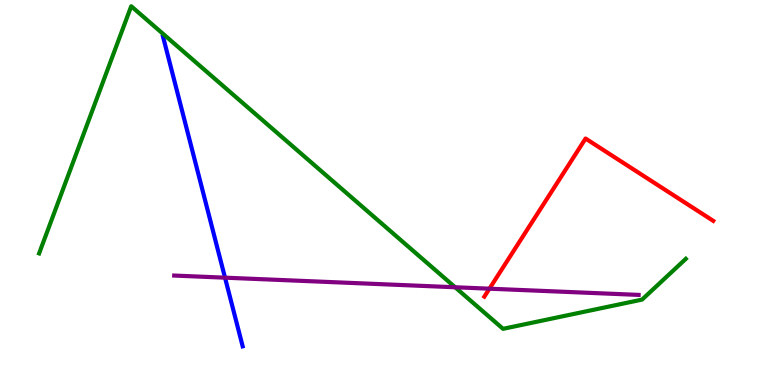[{'lines': ['blue', 'red'], 'intersections': []}, {'lines': ['green', 'red'], 'intersections': []}, {'lines': ['purple', 'red'], 'intersections': [{'x': 6.32, 'y': 2.5}]}, {'lines': ['blue', 'green'], 'intersections': []}, {'lines': ['blue', 'purple'], 'intersections': [{'x': 2.9, 'y': 2.79}]}, {'lines': ['green', 'purple'], 'intersections': [{'x': 5.87, 'y': 2.54}]}]